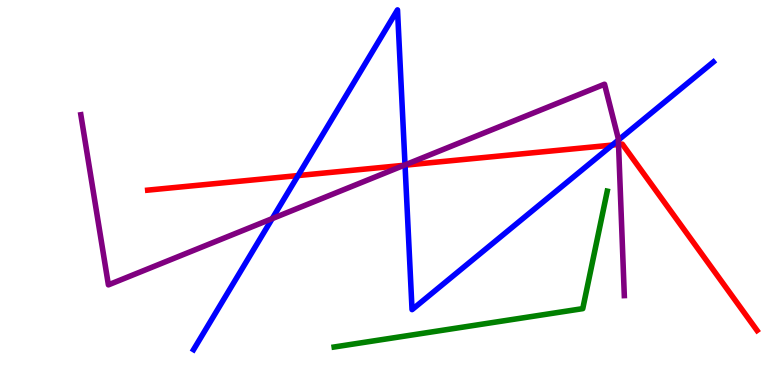[{'lines': ['blue', 'red'], 'intersections': [{'x': 3.85, 'y': 5.44}, {'x': 5.23, 'y': 5.71}, {'x': 7.9, 'y': 6.23}]}, {'lines': ['green', 'red'], 'intersections': []}, {'lines': ['purple', 'red'], 'intersections': [{'x': 5.21, 'y': 5.71}, {'x': 7.98, 'y': 6.25}]}, {'lines': ['blue', 'green'], 'intersections': []}, {'lines': ['blue', 'purple'], 'intersections': [{'x': 3.51, 'y': 4.32}, {'x': 5.23, 'y': 5.72}, {'x': 7.98, 'y': 6.36}]}, {'lines': ['green', 'purple'], 'intersections': []}]